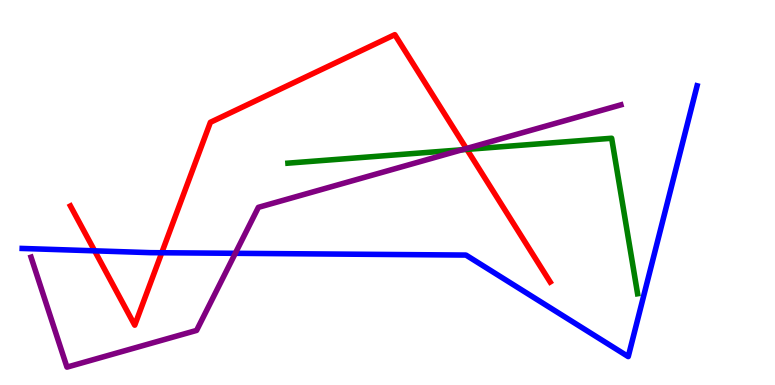[{'lines': ['blue', 'red'], 'intersections': [{'x': 1.22, 'y': 3.48}, {'x': 2.09, 'y': 3.44}]}, {'lines': ['green', 'red'], 'intersections': [{'x': 6.02, 'y': 6.12}]}, {'lines': ['purple', 'red'], 'intersections': [{'x': 6.02, 'y': 6.14}]}, {'lines': ['blue', 'green'], 'intersections': []}, {'lines': ['blue', 'purple'], 'intersections': [{'x': 3.04, 'y': 3.42}]}, {'lines': ['green', 'purple'], 'intersections': [{'x': 5.96, 'y': 6.11}]}]